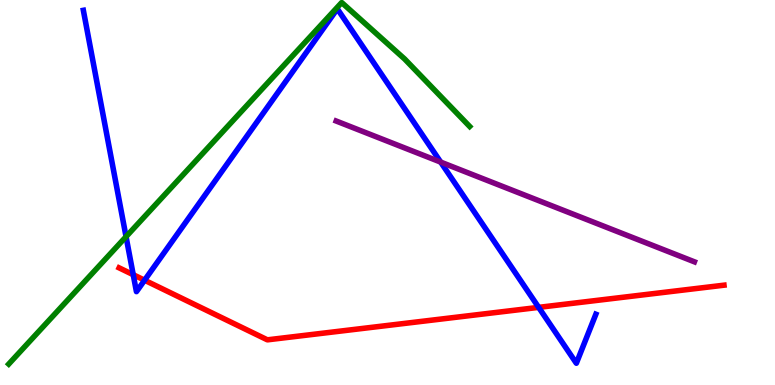[{'lines': ['blue', 'red'], 'intersections': [{'x': 1.72, 'y': 2.86}, {'x': 1.87, 'y': 2.72}, {'x': 6.95, 'y': 2.02}]}, {'lines': ['green', 'red'], 'intersections': []}, {'lines': ['purple', 'red'], 'intersections': []}, {'lines': ['blue', 'green'], 'intersections': [{'x': 1.63, 'y': 3.85}]}, {'lines': ['blue', 'purple'], 'intersections': [{'x': 5.69, 'y': 5.79}]}, {'lines': ['green', 'purple'], 'intersections': []}]